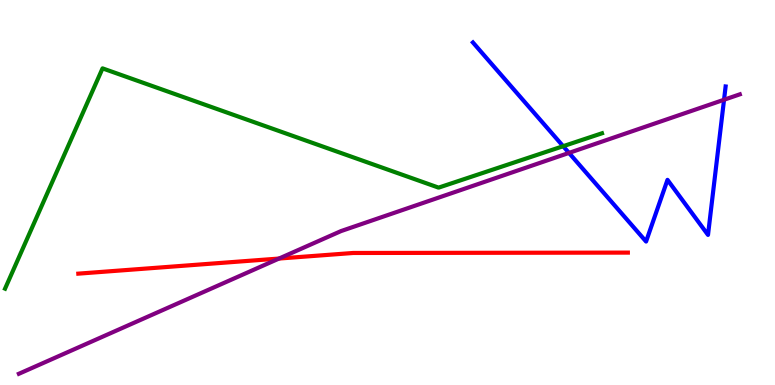[{'lines': ['blue', 'red'], 'intersections': []}, {'lines': ['green', 'red'], 'intersections': []}, {'lines': ['purple', 'red'], 'intersections': [{'x': 3.6, 'y': 3.28}]}, {'lines': ['blue', 'green'], 'intersections': [{'x': 7.27, 'y': 6.2}]}, {'lines': ['blue', 'purple'], 'intersections': [{'x': 7.34, 'y': 6.03}, {'x': 9.34, 'y': 7.41}]}, {'lines': ['green', 'purple'], 'intersections': []}]